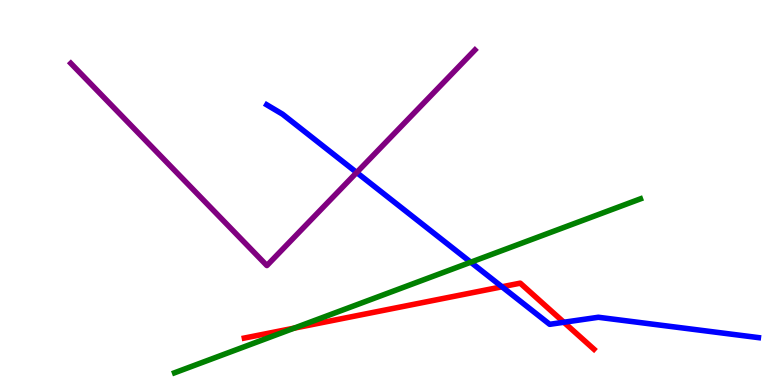[{'lines': ['blue', 'red'], 'intersections': [{'x': 6.48, 'y': 2.55}, {'x': 7.28, 'y': 1.63}]}, {'lines': ['green', 'red'], 'intersections': [{'x': 3.79, 'y': 1.48}]}, {'lines': ['purple', 'red'], 'intersections': []}, {'lines': ['blue', 'green'], 'intersections': [{'x': 6.07, 'y': 3.19}]}, {'lines': ['blue', 'purple'], 'intersections': [{'x': 4.6, 'y': 5.52}]}, {'lines': ['green', 'purple'], 'intersections': []}]